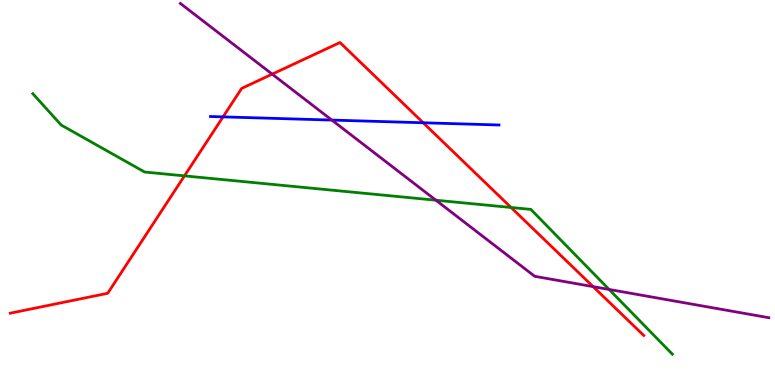[{'lines': ['blue', 'red'], 'intersections': [{'x': 2.88, 'y': 6.96}, {'x': 5.46, 'y': 6.81}]}, {'lines': ['green', 'red'], 'intersections': [{'x': 2.38, 'y': 5.43}, {'x': 6.59, 'y': 4.61}]}, {'lines': ['purple', 'red'], 'intersections': [{'x': 3.51, 'y': 8.07}, {'x': 7.65, 'y': 2.55}]}, {'lines': ['blue', 'green'], 'intersections': []}, {'lines': ['blue', 'purple'], 'intersections': [{'x': 4.28, 'y': 6.88}]}, {'lines': ['green', 'purple'], 'intersections': [{'x': 5.62, 'y': 4.8}, {'x': 7.86, 'y': 2.48}]}]